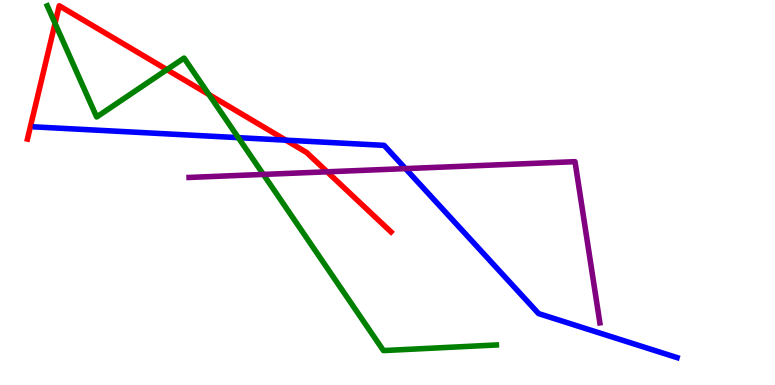[{'lines': ['blue', 'red'], 'intersections': [{'x': 3.69, 'y': 6.36}]}, {'lines': ['green', 'red'], 'intersections': [{'x': 0.71, 'y': 9.39}, {'x': 2.15, 'y': 8.19}, {'x': 2.7, 'y': 7.54}]}, {'lines': ['purple', 'red'], 'intersections': [{'x': 4.22, 'y': 5.54}]}, {'lines': ['blue', 'green'], 'intersections': [{'x': 3.08, 'y': 6.42}]}, {'lines': ['blue', 'purple'], 'intersections': [{'x': 5.23, 'y': 5.62}]}, {'lines': ['green', 'purple'], 'intersections': [{'x': 3.4, 'y': 5.47}]}]